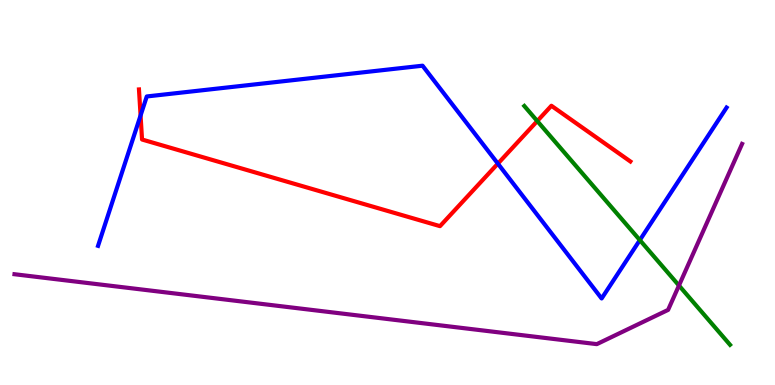[{'lines': ['blue', 'red'], 'intersections': [{'x': 1.81, 'y': 7.0}, {'x': 6.42, 'y': 5.75}]}, {'lines': ['green', 'red'], 'intersections': [{'x': 6.93, 'y': 6.86}]}, {'lines': ['purple', 'red'], 'intersections': []}, {'lines': ['blue', 'green'], 'intersections': [{'x': 8.26, 'y': 3.76}]}, {'lines': ['blue', 'purple'], 'intersections': []}, {'lines': ['green', 'purple'], 'intersections': [{'x': 8.76, 'y': 2.58}]}]